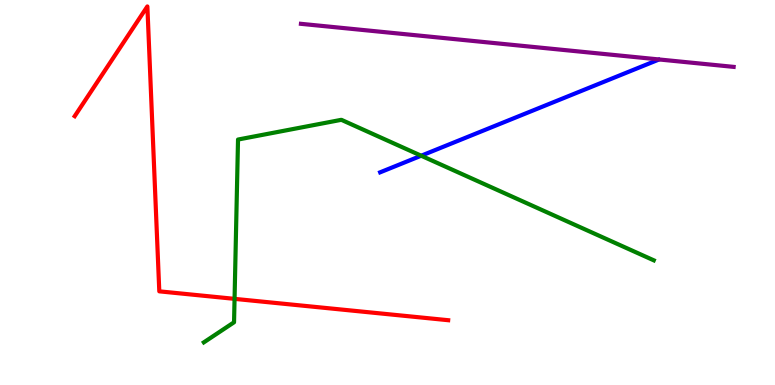[{'lines': ['blue', 'red'], 'intersections': []}, {'lines': ['green', 'red'], 'intersections': [{'x': 3.03, 'y': 2.24}]}, {'lines': ['purple', 'red'], 'intersections': []}, {'lines': ['blue', 'green'], 'intersections': [{'x': 5.43, 'y': 5.96}]}, {'lines': ['blue', 'purple'], 'intersections': []}, {'lines': ['green', 'purple'], 'intersections': []}]